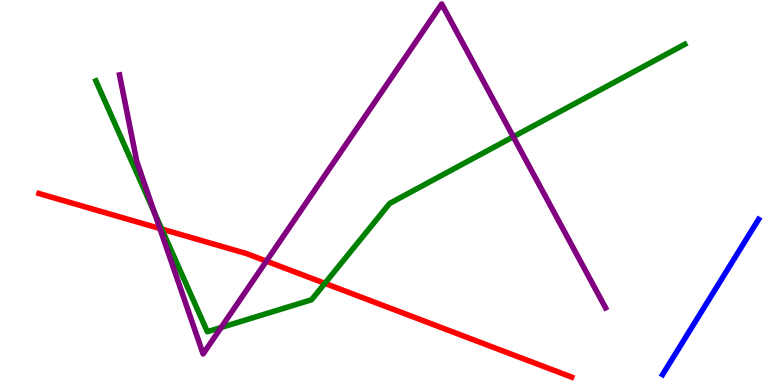[{'lines': ['blue', 'red'], 'intersections': []}, {'lines': ['green', 'red'], 'intersections': [{'x': 2.09, 'y': 4.05}, {'x': 4.19, 'y': 2.64}]}, {'lines': ['purple', 'red'], 'intersections': [{'x': 2.06, 'y': 4.06}, {'x': 3.44, 'y': 3.22}]}, {'lines': ['blue', 'green'], 'intersections': []}, {'lines': ['blue', 'purple'], 'intersections': []}, {'lines': ['green', 'purple'], 'intersections': [{'x': 1.99, 'y': 4.48}, {'x': 2.85, 'y': 1.49}, {'x': 6.62, 'y': 6.45}]}]